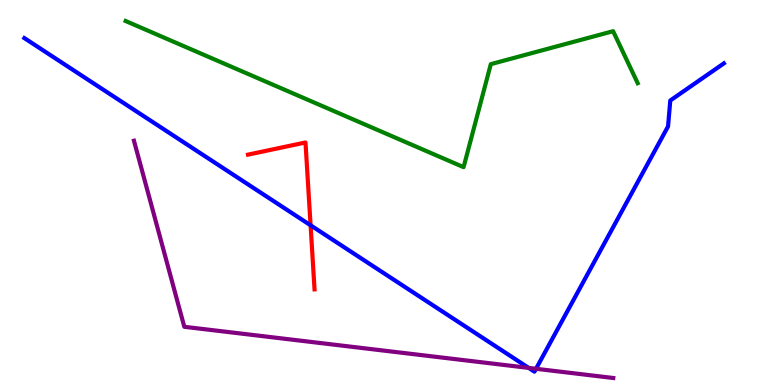[{'lines': ['blue', 'red'], 'intersections': [{'x': 4.01, 'y': 4.15}]}, {'lines': ['green', 'red'], 'intersections': []}, {'lines': ['purple', 'red'], 'intersections': []}, {'lines': ['blue', 'green'], 'intersections': []}, {'lines': ['blue', 'purple'], 'intersections': [{'x': 6.82, 'y': 0.444}, {'x': 6.92, 'y': 0.421}]}, {'lines': ['green', 'purple'], 'intersections': []}]